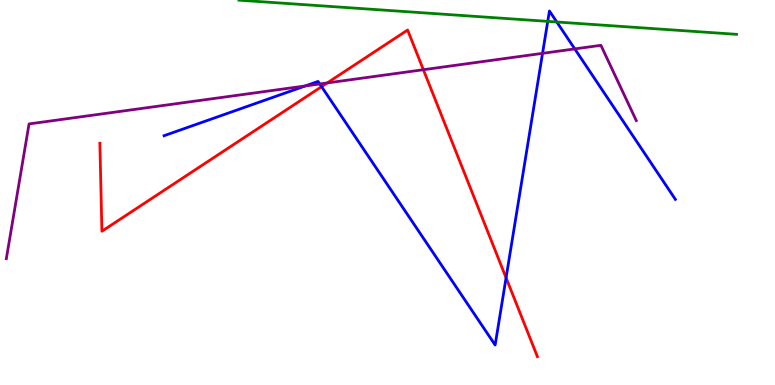[{'lines': ['blue', 'red'], 'intersections': [{'x': 4.15, 'y': 7.75}, {'x': 6.53, 'y': 2.78}]}, {'lines': ['green', 'red'], 'intersections': []}, {'lines': ['purple', 'red'], 'intersections': [{'x': 4.22, 'y': 7.85}, {'x': 5.46, 'y': 8.19}]}, {'lines': ['blue', 'green'], 'intersections': [{'x': 7.07, 'y': 9.44}, {'x': 7.18, 'y': 9.43}]}, {'lines': ['blue', 'purple'], 'intersections': [{'x': 3.94, 'y': 7.77}, {'x': 4.13, 'y': 7.82}, {'x': 7.0, 'y': 8.61}, {'x': 7.42, 'y': 8.73}]}, {'lines': ['green', 'purple'], 'intersections': []}]